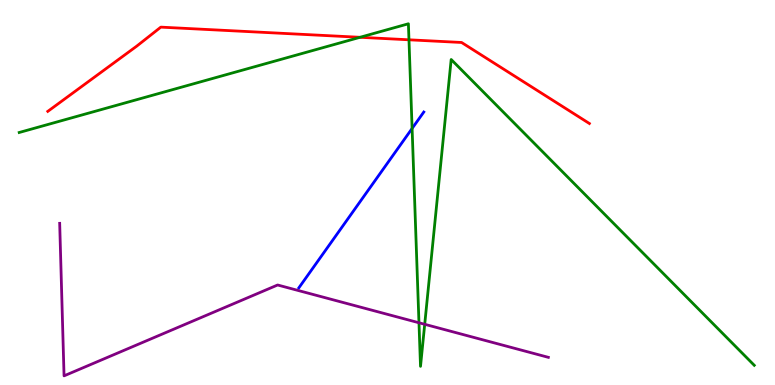[{'lines': ['blue', 'red'], 'intersections': []}, {'lines': ['green', 'red'], 'intersections': [{'x': 4.65, 'y': 9.03}, {'x': 5.28, 'y': 8.97}]}, {'lines': ['purple', 'red'], 'intersections': []}, {'lines': ['blue', 'green'], 'intersections': [{'x': 5.32, 'y': 6.66}]}, {'lines': ['blue', 'purple'], 'intersections': []}, {'lines': ['green', 'purple'], 'intersections': [{'x': 5.41, 'y': 1.62}, {'x': 5.48, 'y': 1.58}]}]